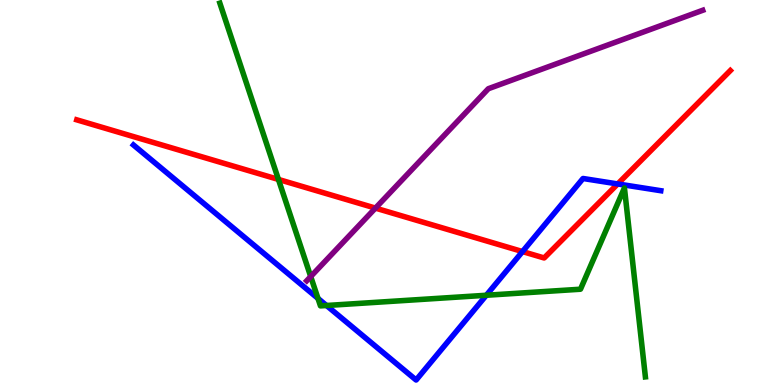[{'lines': ['blue', 'red'], 'intersections': [{'x': 6.74, 'y': 3.47}, {'x': 7.97, 'y': 5.22}]}, {'lines': ['green', 'red'], 'intersections': [{'x': 3.59, 'y': 5.34}]}, {'lines': ['purple', 'red'], 'intersections': [{'x': 4.84, 'y': 4.59}]}, {'lines': ['blue', 'green'], 'intersections': [{'x': 4.1, 'y': 2.25}, {'x': 4.21, 'y': 2.06}, {'x': 6.28, 'y': 2.33}]}, {'lines': ['blue', 'purple'], 'intersections': []}, {'lines': ['green', 'purple'], 'intersections': [{'x': 4.01, 'y': 2.82}]}]